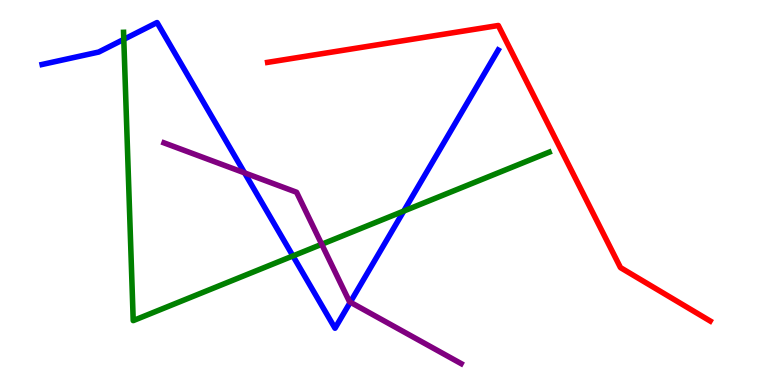[{'lines': ['blue', 'red'], 'intersections': []}, {'lines': ['green', 'red'], 'intersections': []}, {'lines': ['purple', 'red'], 'intersections': []}, {'lines': ['blue', 'green'], 'intersections': [{'x': 1.6, 'y': 8.98}, {'x': 3.78, 'y': 3.35}, {'x': 5.21, 'y': 4.52}]}, {'lines': ['blue', 'purple'], 'intersections': [{'x': 3.16, 'y': 5.51}, {'x': 4.52, 'y': 2.15}]}, {'lines': ['green', 'purple'], 'intersections': [{'x': 4.15, 'y': 3.66}]}]